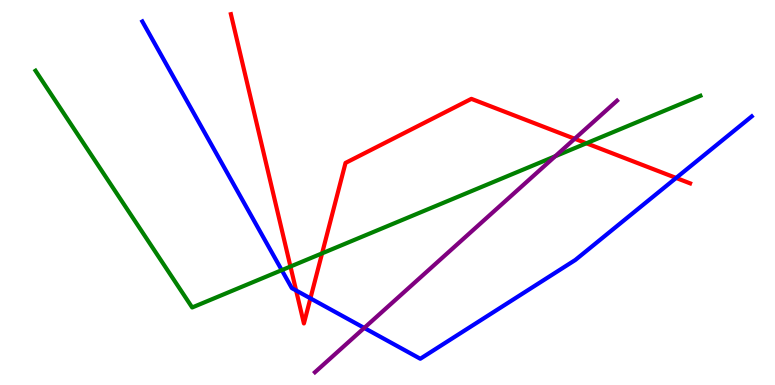[{'lines': ['blue', 'red'], 'intersections': [{'x': 3.82, 'y': 2.46}, {'x': 4.01, 'y': 2.25}, {'x': 8.72, 'y': 5.38}]}, {'lines': ['green', 'red'], 'intersections': [{'x': 3.75, 'y': 3.08}, {'x': 4.16, 'y': 3.42}, {'x': 7.57, 'y': 6.28}]}, {'lines': ['purple', 'red'], 'intersections': [{'x': 7.42, 'y': 6.4}]}, {'lines': ['blue', 'green'], 'intersections': [{'x': 3.64, 'y': 2.98}]}, {'lines': ['blue', 'purple'], 'intersections': [{'x': 4.7, 'y': 1.48}]}, {'lines': ['green', 'purple'], 'intersections': [{'x': 7.16, 'y': 5.94}]}]